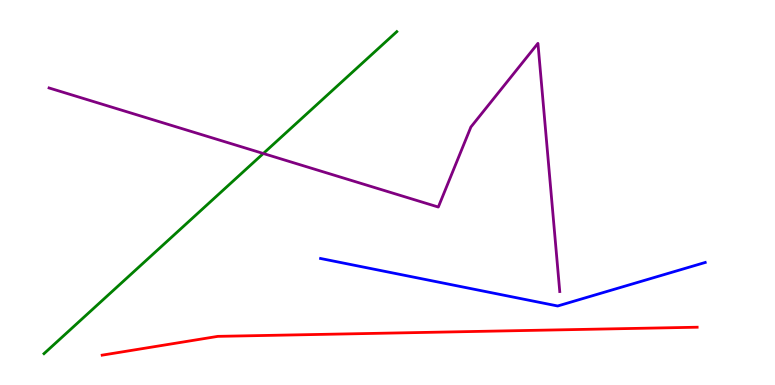[{'lines': ['blue', 'red'], 'intersections': []}, {'lines': ['green', 'red'], 'intersections': []}, {'lines': ['purple', 'red'], 'intersections': []}, {'lines': ['blue', 'green'], 'intersections': []}, {'lines': ['blue', 'purple'], 'intersections': []}, {'lines': ['green', 'purple'], 'intersections': [{'x': 3.4, 'y': 6.01}]}]